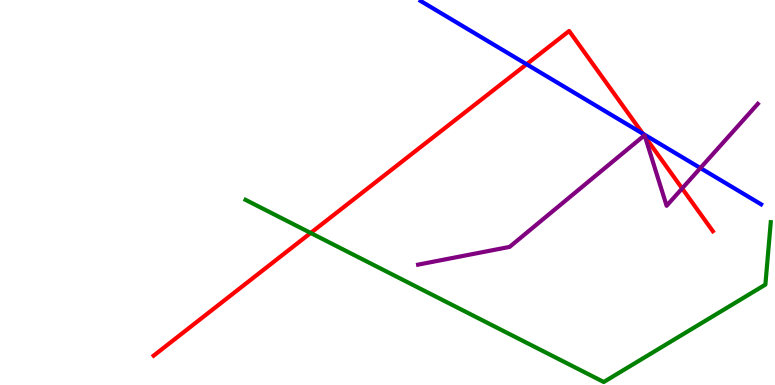[{'lines': ['blue', 'red'], 'intersections': [{'x': 6.79, 'y': 8.33}, {'x': 8.29, 'y': 6.53}]}, {'lines': ['green', 'red'], 'intersections': [{'x': 4.01, 'y': 3.95}]}, {'lines': ['purple', 'red'], 'intersections': [{'x': 8.31, 'y': 6.48}, {'x': 8.32, 'y': 6.45}, {'x': 8.8, 'y': 5.11}]}, {'lines': ['blue', 'green'], 'intersections': []}, {'lines': ['blue', 'purple'], 'intersections': [{'x': 9.04, 'y': 5.64}]}, {'lines': ['green', 'purple'], 'intersections': []}]